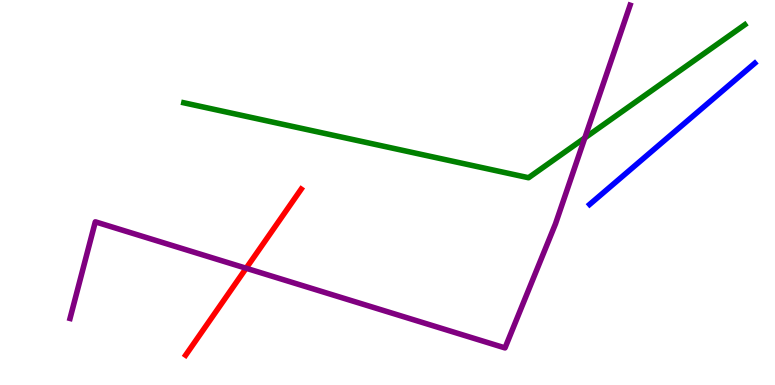[{'lines': ['blue', 'red'], 'intersections': []}, {'lines': ['green', 'red'], 'intersections': []}, {'lines': ['purple', 'red'], 'intersections': [{'x': 3.18, 'y': 3.03}]}, {'lines': ['blue', 'green'], 'intersections': []}, {'lines': ['blue', 'purple'], 'intersections': []}, {'lines': ['green', 'purple'], 'intersections': [{'x': 7.55, 'y': 6.42}]}]